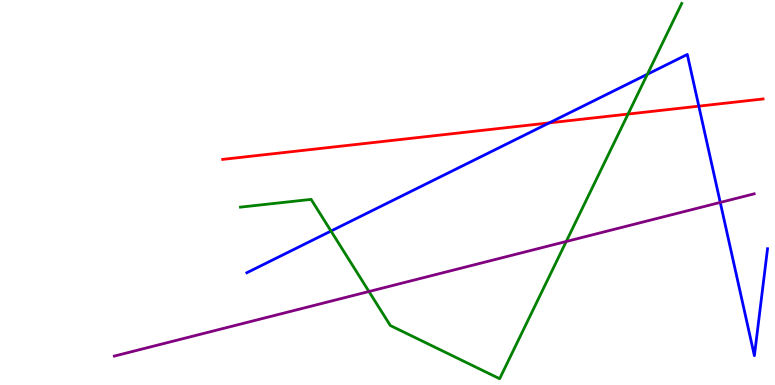[{'lines': ['blue', 'red'], 'intersections': [{'x': 7.09, 'y': 6.81}, {'x': 9.02, 'y': 7.24}]}, {'lines': ['green', 'red'], 'intersections': [{'x': 8.1, 'y': 7.04}]}, {'lines': ['purple', 'red'], 'intersections': []}, {'lines': ['blue', 'green'], 'intersections': [{'x': 4.27, 'y': 4.0}, {'x': 8.35, 'y': 8.07}]}, {'lines': ['blue', 'purple'], 'intersections': [{'x': 9.29, 'y': 4.74}]}, {'lines': ['green', 'purple'], 'intersections': [{'x': 4.76, 'y': 2.43}, {'x': 7.31, 'y': 3.73}]}]